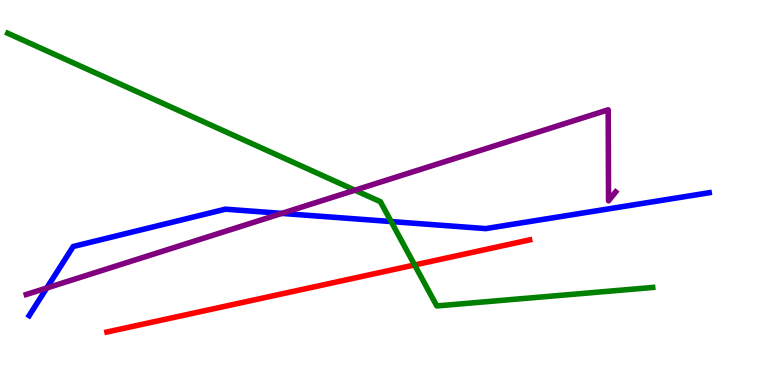[{'lines': ['blue', 'red'], 'intersections': []}, {'lines': ['green', 'red'], 'intersections': [{'x': 5.35, 'y': 3.12}]}, {'lines': ['purple', 'red'], 'intersections': []}, {'lines': ['blue', 'green'], 'intersections': [{'x': 5.05, 'y': 4.25}]}, {'lines': ['blue', 'purple'], 'intersections': [{'x': 0.603, 'y': 2.52}, {'x': 3.64, 'y': 4.46}]}, {'lines': ['green', 'purple'], 'intersections': [{'x': 4.58, 'y': 5.06}]}]